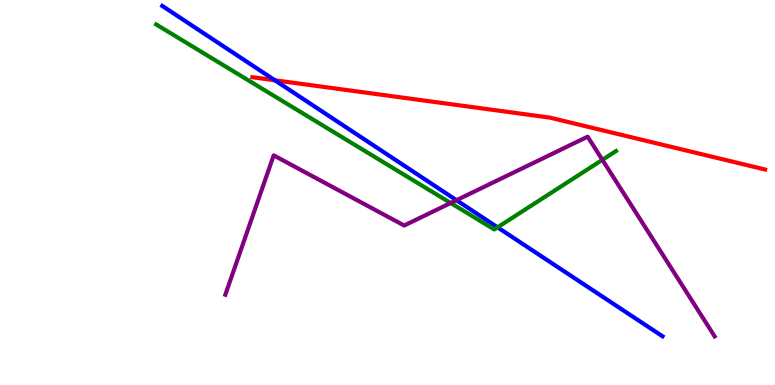[{'lines': ['blue', 'red'], 'intersections': [{'x': 3.55, 'y': 7.92}]}, {'lines': ['green', 'red'], 'intersections': []}, {'lines': ['purple', 'red'], 'intersections': []}, {'lines': ['blue', 'green'], 'intersections': [{'x': 6.42, 'y': 4.1}]}, {'lines': ['blue', 'purple'], 'intersections': [{'x': 5.89, 'y': 4.8}]}, {'lines': ['green', 'purple'], 'intersections': [{'x': 5.82, 'y': 4.73}, {'x': 7.77, 'y': 5.85}]}]